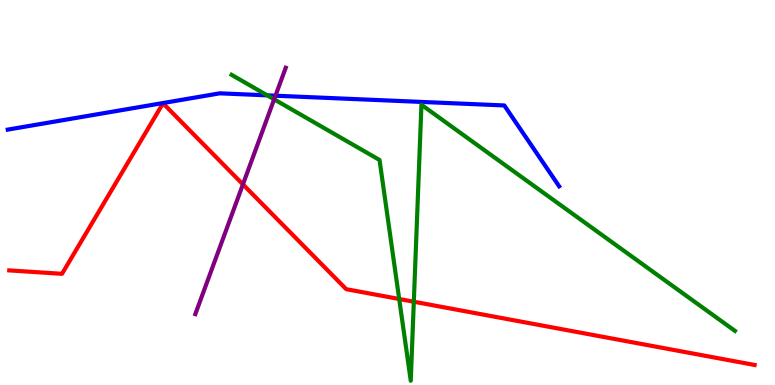[{'lines': ['blue', 'red'], 'intersections': []}, {'lines': ['green', 'red'], 'intersections': [{'x': 5.15, 'y': 2.23}, {'x': 5.34, 'y': 2.16}]}, {'lines': ['purple', 'red'], 'intersections': [{'x': 3.13, 'y': 5.21}]}, {'lines': ['blue', 'green'], 'intersections': [{'x': 3.45, 'y': 7.52}]}, {'lines': ['blue', 'purple'], 'intersections': [{'x': 3.55, 'y': 7.51}]}, {'lines': ['green', 'purple'], 'intersections': [{'x': 3.54, 'y': 7.42}]}]